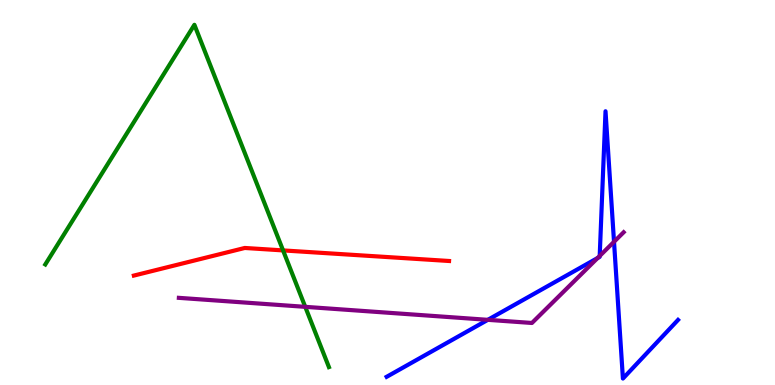[{'lines': ['blue', 'red'], 'intersections': []}, {'lines': ['green', 'red'], 'intersections': [{'x': 3.65, 'y': 3.5}]}, {'lines': ['purple', 'red'], 'intersections': []}, {'lines': ['blue', 'green'], 'intersections': []}, {'lines': ['blue', 'purple'], 'intersections': [{'x': 6.29, 'y': 1.69}, {'x': 7.71, 'y': 3.3}, {'x': 7.74, 'y': 3.35}, {'x': 7.92, 'y': 3.72}]}, {'lines': ['green', 'purple'], 'intersections': [{'x': 3.94, 'y': 2.03}]}]